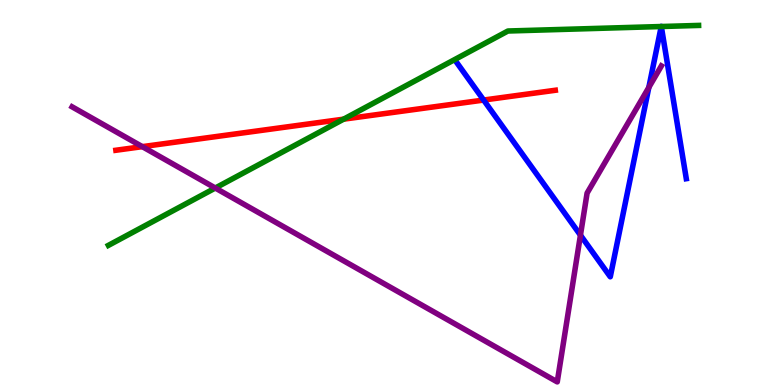[{'lines': ['blue', 'red'], 'intersections': [{'x': 6.24, 'y': 7.4}]}, {'lines': ['green', 'red'], 'intersections': [{'x': 4.43, 'y': 6.9}]}, {'lines': ['purple', 'red'], 'intersections': [{'x': 1.84, 'y': 6.19}]}, {'lines': ['blue', 'green'], 'intersections': [{'x': 8.53, 'y': 9.31}, {'x': 8.53, 'y': 9.31}]}, {'lines': ['blue', 'purple'], 'intersections': [{'x': 7.49, 'y': 3.89}, {'x': 8.37, 'y': 7.73}]}, {'lines': ['green', 'purple'], 'intersections': [{'x': 2.78, 'y': 5.12}]}]